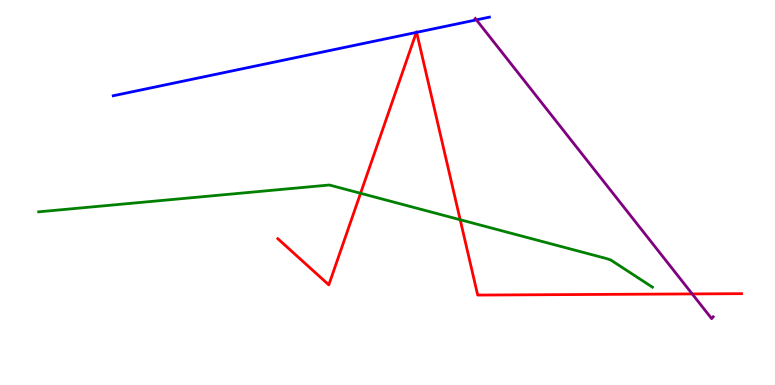[{'lines': ['blue', 'red'], 'intersections': [{'x': 5.37, 'y': 9.16}, {'x': 5.38, 'y': 9.16}]}, {'lines': ['green', 'red'], 'intersections': [{'x': 4.65, 'y': 4.98}, {'x': 5.94, 'y': 4.29}]}, {'lines': ['purple', 'red'], 'intersections': [{'x': 8.93, 'y': 2.37}]}, {'lines': ['blue', 'green'], 'intersections': []}, {'lines': ['blue', 'purple'], 'intersections': [{'x': 6.15, 'y': 9.48}]}, {'lines': ['green', 'purple'], 'intersections': []}]